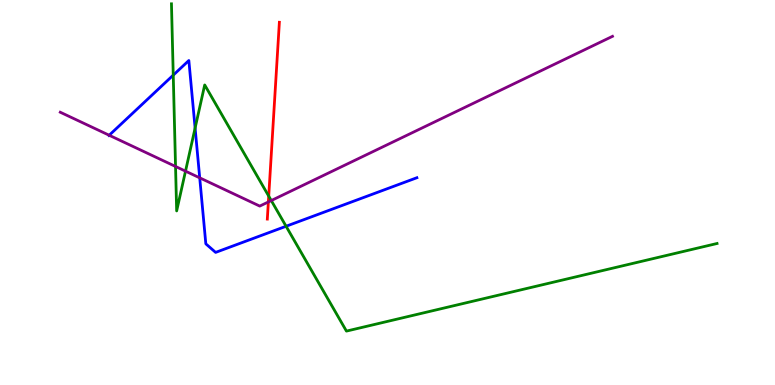[{'lines': ['blue', 'red'], 'intersections': []}, {'lines': ['green', 'red'], 'intersections': [{'x': 3.47, 'y': 4.91}]}, {'lines': ['purple', 'red'], 'intersections': [{'x': 3.46, 'y': 4.75}]}, {'lines': ['blue', 'green'], 'intersections': [{'x': 2.24, 'y': 8.05}, {'x': 2.52, 'y': 6.67}, {'x': 3.69, 'y': 4.12}]}, {'lines': ['blue', 'purple'], 'intersections': [{'x': 1.41, 'y': 6.49}, {'x': 2.58, 'y': 5.38}]}, {'lines': ['green', 'purple'], 'intersections': [{'x': 2.27, 'y': 5.68}, {'x': 2.39, 'y': 5.55}, {'x': 3.5, 'y': 4.79}]}]